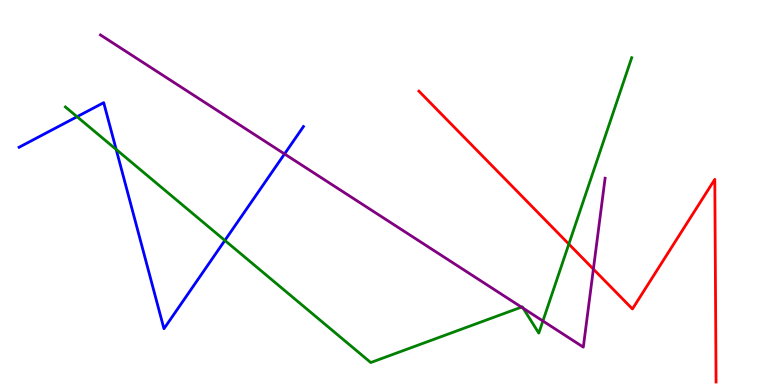[{'lines': ['blue', 'red'], 'intersections': []}, {'lines': ['green', 'red'], 'intersections': [{'x': 7.34, 'y': 3.66}]}, {'lines': ['purple', 'red'], 'intersections': [{'x': 7.66, 'y': 3.01}]}, {'lines': ['blue', 'green'], 'intersections': [{'x': 0.994, 'y': 6.97}, {'x': 1.5, 'y': 6.12}, {'x': 2.9, 'y': 3.75}]}, {'lines': ['blue', 'purple'], 'intersections': [{'x': 3.67, 'y': 6.0}]}, {'lines': ['green', 'purple'], 'intersections': [{'x': 6.73, 'y': 2.02}, {'x': 6.75, 'y': 1.99}, {'x': 7.01, 'y': 1.66}]}]